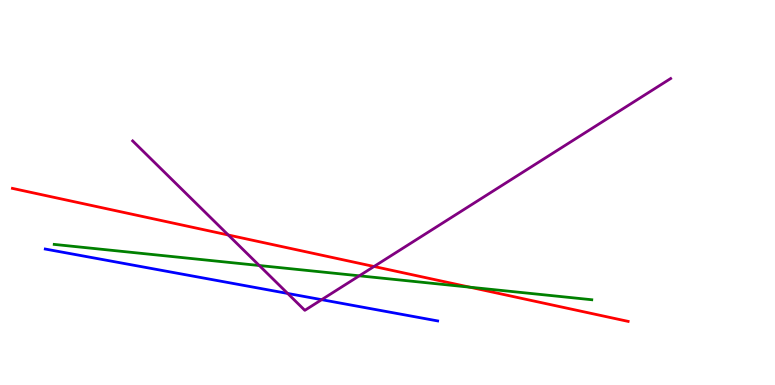[{'lines': ['blue', 'red'], 'intersections': []}, {'lines': ['green', 'red'], 'intersections': [{'x': 6.06, 'y': 2.54}]}, {'lines': ['purple', 'red'], 'intersections': [{'x': 2.95, 'y': 3.9}, {'x': 4.83, 'y': 3.08}]}, {'lines': ['blue', 'green'], 'intersections': []}, {'lines': ['blue', 'purple'], 'intersections': [{'x': 3.71, 'y': 2.38}, {'x': 4.15, 'y': 2.22}]}, {'lines': ['green', 'purple'], 'intersections': [{'x': 3.35, 'y': 3.1}, {'x': 4.64, 'y': 2.84}]}]